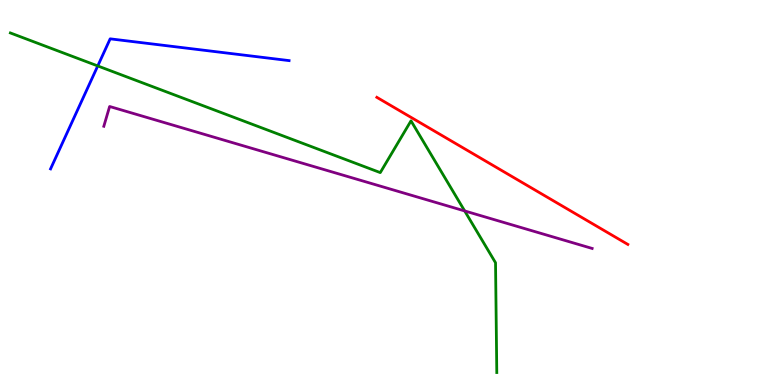[{'lines': ['blue', 'red'], 'intersections': []}, {'lines': ['green', 'red'], 'intersections': []}, {'lines': ['purple', 'red'], 'intersections': []}, {'lines': ['blue', 'green'], 'intersections': [{'x': 1.26, 'y': 8.29}]}, {'lines': ['blue', 'purple'], 'intersections': []}, {'lines': ['green', 'purple'], 'intersections': [{'x': 6.0, 'y': 4.52}]}]